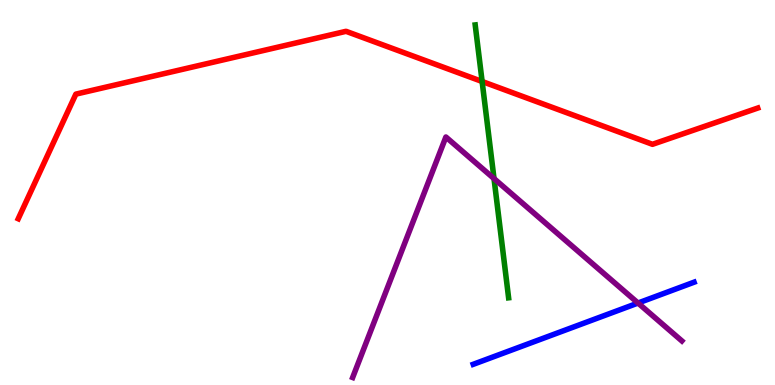[{'lines': ['blue', 'red'], 'intersections': []}, {'lines': ['green', 'red'], 'intersections': [{'x': 6.22, 'y': 7.88}]}, {'lines': ['purple', 'red'], 'intersections': []}, {'lines': ['blue', 'green'], 'intersections': []}, {'lines': ['blue', 'purple'], 'intersections': [{'x': 8.23, 'y': 2.13}]}, {'lines': ['green', 'purple'], 'intersections': [{'x': 6.37, 'y': 5.36}]}]